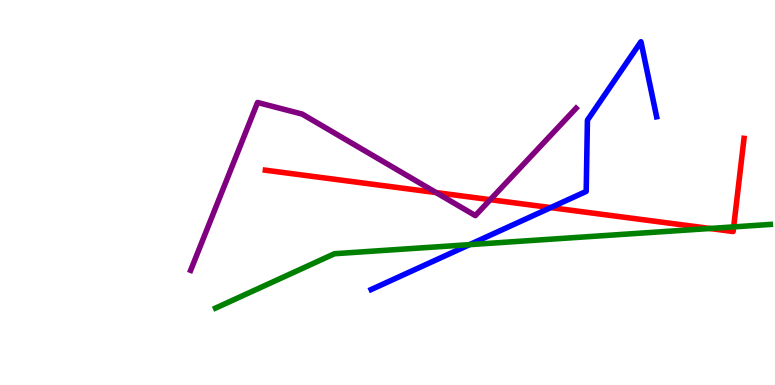[{'lines': ['blue', 'red'], 'intersections': [{'x': 7.11, 'y': 4.61}]}, {'lines': ['green', 'red'], 'intersections': [{'x': 9.16, 'y': 4.07}, {'x': 9.47, 'y': 4.11}]}, {'lines': ['purple', 'red'], 'intersections': [{'x': 5.63, 'y': 5.0}, {'x': 6.33, 'y': 4.81}]}, {'lines': ['blue', 'green'], 'intersections': [{'x': 6.06, 'y': 3.65}]}, {'lines': ['blue', 'purple'], 'intersections': []}, {'lines': ['green', 'purple'], 'intersections': []}]